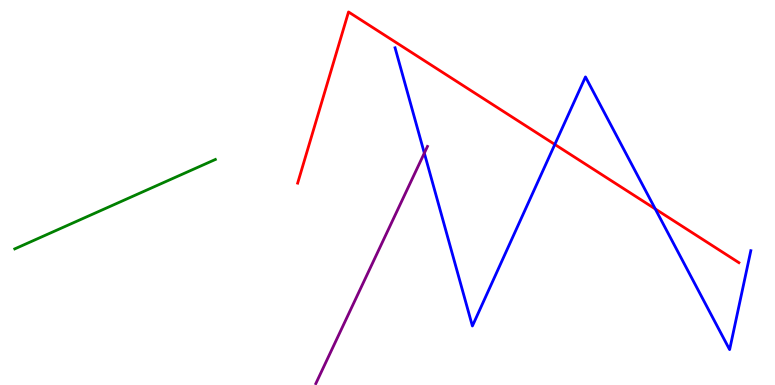[{'lines': ['blue', 'red'], 'intersections': [{'x': 7.16, 'y': 6.25}, {'x': 8.46, 'y': 4.57}]}, {'lines': ['green', 'red'], 'intersections': []}, {'lines': ['purple', 'red'], 'intersections': []}, {'lines': ['blue', 'green'], 'intersections': []}, {'lines': ['blue', 'purple'], 'intersections': [{'x': 5.48, 'y': 6.02}]}, {'lines': ['green', 'purple'], 'intersections': []}]